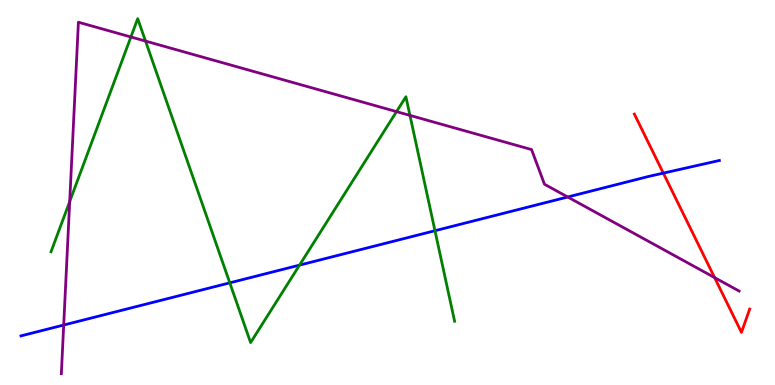[{'lines': ['blue', 'red'], 'intersections': [{'x': 8.56, 'y': 5.5}]}, {'lines': ['green', 'red'], 'intersections': []}, {'lines': ['purple', 'red'], 'intersections': [{'x': 9.22, 'y': 2.79}]}, {'lines': ['blue', 'green'], 'intersections': [{'x': 2.97, 'y': 2.65}, {'x': 3.87, 'y': 3.11}, {'x': 5.61, 'y': 4.01}]}, {'lines': ['blue', 'purple'], 'intersections': [{'x': 0.822, 'y': 1.56}, {'x': 7.33, 'y': 4.88}]}, {'lines': ['green', 'purple'], 'intersections': [{'x': 0.899, 'y': 4.77}, {'x': 1.69, 'y': 9.04}, {'x': 1.88, 'y': 8.93}, {'x': 5.12, 'y': 7.1}, {'x': 5.29, 'y': 7.0}]}]